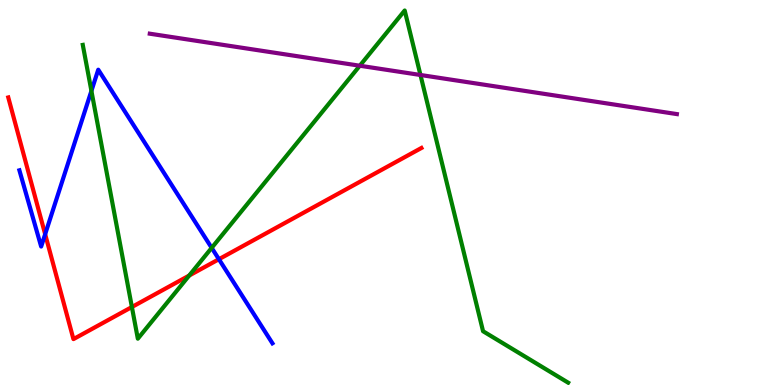[{'lines': ['blue', 'red'], 'intersections': [{'x': 0.583, 'y': 3.92}, {'x': 2.82, 'y': 3.27}]}, {'lines': ['green', 'red'], 'intersections': [{'x': 1.7, 'y': 2.03}, {'x': 2.44, 'y': 2.84}]}, {'lines': ['purple', 'red'], 'intersections': []}, {'lines': ['blue', 'green'], 'intersections': [{'x': 1.18, 'y': 7.64}, {'x': 2.73, 'y': 3.56}]}, {'lines': ['blue', 'purple'], 'intersections': []}, {'lines': ['green', 'purple'], 'intersections': [{'x': 4.64, 'y': 8.29}, {'x': 5.43, 'y': 8.05}]}]